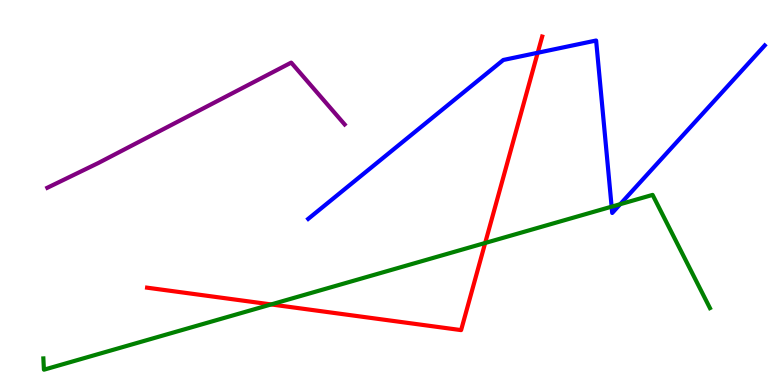[{'lines': ['blue', 'red'], 'intersections': [{'x': 6.94, 'y': 8.63}]}, {'lines': ['green', 'red'], 'intersections': [{'x': 3.5, 'y': 2.09}, {'x': 6.26, 'y': 3.69}]}, {'lines': ['purple', 'red'], 'intersections': []}, {'lines': ['blue', 'green'], 'intersections': [{'x': 7.89, 'y': 4.63}, {'x': 8.0, 'y': 4.7}]}, {'lines': ['blue', 'purple'], 'intersections': []}, {'lines': ['green', 'purple'], 'intersections': []}]